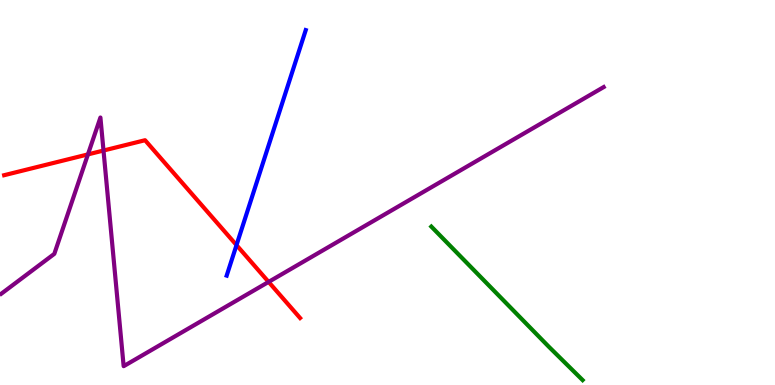[{'lines': ['blue', 'red'], 'intersections': [{'x': 3.05, 'y': 3.63}]}, {'lines': ['green', 'red'], 'intersections': []}, {'lines': ['purple', 'red'], 'intersections': [{'x': 1.13, 'y': 5.99}, {'x': 1.34, 'y': 6.09}, {'x': 3.47, 'y': 2.68}]}, {'lines': ['blue', 'green'], 'intersections': []}, {'lines': ['blue', 'purple'], 'intersections': []}, {'lines': ['green', 'purple'], 'intersections': []}]